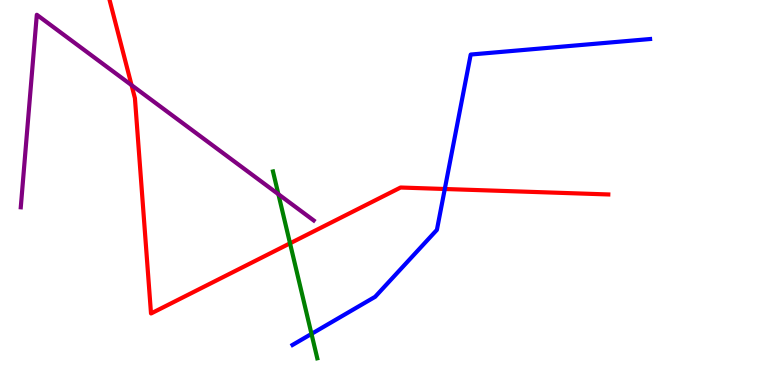[{'lines': ['blue', 'red'], 'intersections': [{'x': 5.74, 'y': 5.09}]}, {'lines': ['green', 'red'], 'intersections': [{'x': 3.74, 'y': 3.68}]}, {'lines': ['purple', 'red'], 'intersections': [{'x': 1.7, 'y': 7.79}]}, {'lines': ['blue', 'green'], 'intersections': [{'x': 4.02, 'y': 1.33}]}, {'lines': ['blue', 'purple'], 'intersections': []}, {'lines': ['green', 'purple'], 'intersections': [{'x': 3.59, 'y': 4.96}]}]